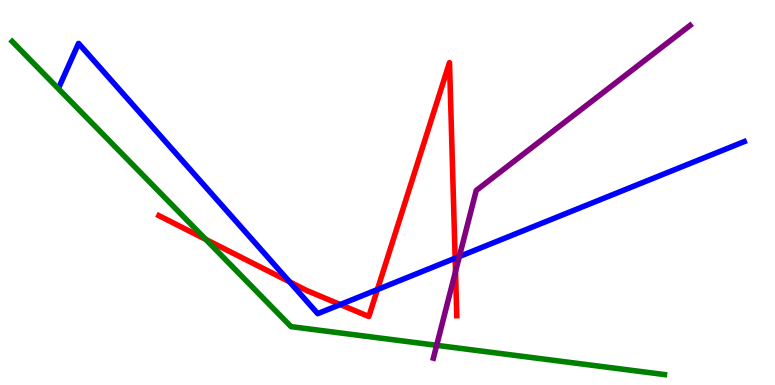[{'lines': ['blue', 'red'], 'intersections': [{'x': 3.74, 'y': 2.68}, {'x': 4.39, 'y': 2.09}, {'x': 4.87, 'y': 2.48}, {'x': 5.87, 'y': 3.29}]}, {'lines': ['green', 'red'], 'intersections': [{'x': 2.65, 'y': 3.78}]}, {'lines': ['purple', 'red'], 'intersections': [{'x': 5.88, 'y': 2.95}]}, {'lines': ['blue', 'green'], 'intersections': []}, {'lines': ['blue', 'purple'], 'intersections': [{'x': 5.93, 'y': 3.34}]}, {'lines': ['green', 'purple'], 'intersections': [{'x': 5.63, 'y': 1.03}]}]